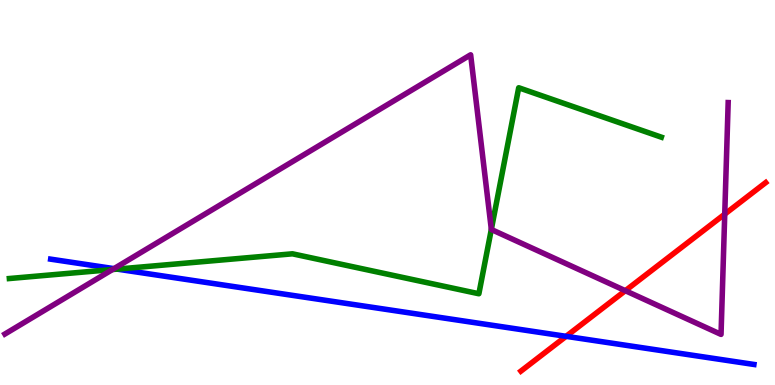[{'lines': ['blue', 'red'], 'intersections': [{'x': 7.3, 'y': 1.26}]}, {'lines': ['green', 'red'], 'intersections': []}, {'lines': ['purple', 'red'], 'intersections': [{'x': 8.07, 'y': 2.45}, {'x': 9.35, 'y': 4.44}]}, {'lines': ['blue', 'green'], 'intersections': [{'x': 1.51, 'y': 3.01}]}, {'lines': ['blue', 'purple'], 'intersections': [{'x': 1.47, 'y': 3.02}]}, {'lines': ['green', 'purple'], 'intersections': [{'x': 1.45, 'y': 3.0}, {'x': 6.34, 'y': 4.04}]}]